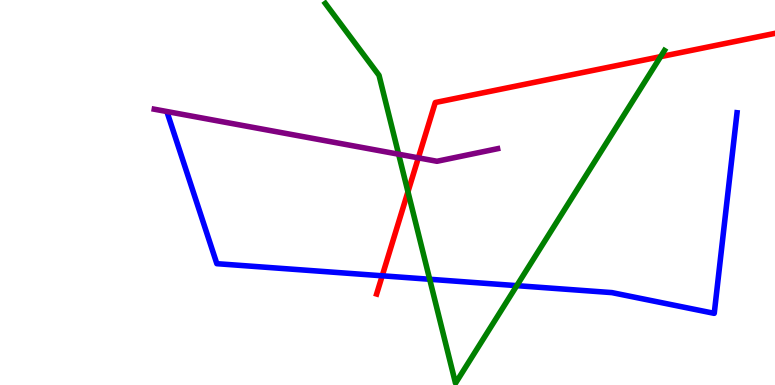[{'lines': ['blue', 'red'], 'intersections': [{'x': 4.93, 'y': 2.84}]}, {'lines': ['green', 'red'], 'intersections': [{'x': 5.26, 'y': 5.02}, {'x': 8.52, 'y': 8.53}]}, {'lines': ['purple', 'red'], 'intersections': [{'x': 5.4, 'y': 5.9}]}, {'lines': ['blue', 'green'], 'intersections': [{'x': 5.54, 'y': 2.75}, {'x': 6.67, 'y': 2.58}]}, {'lines': ['blue', 'purple'], 'intersections': []}, {'lines': ['green', 'purple'], 'intersections': [{'x': 5.14, 'y': 5.99}]}]